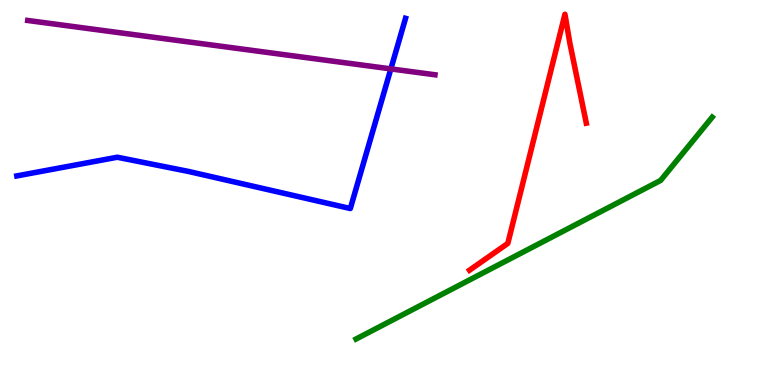[{'lines': ['blue', 'red'], 'intersections': []}, {'lines': ['green', 'red'], 'intersections': []}, {'lines': ['purple', 'red'], 'intersections': []}, {'lines': ['blue', 'green'], 'intersections': []}, {'lines': ['blue', 'purple'], 'intersections': [{'x': 5.04, 'y': 8.21}]}, {'lines': ['green', 'purple'], 'intersections': []}]